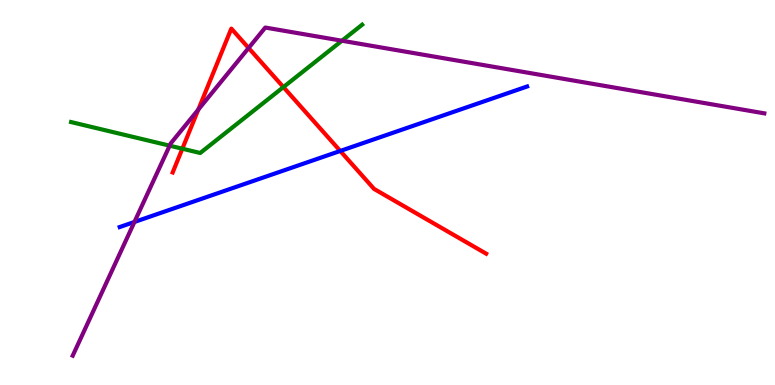[{'lines': ['blue', 'red'], 'intersections': [{'x': 4.39, 'y': 6.08}]}, {'lines': ['green', 'red'], 'intersections': [{'x': 2.35, 'y': 6.14}, {'x': 3.66, 'y': 7.74}]}, {'lines': ['purple', 'red'], 'intersections': [{'x': 2.56, 'y': 7.15}, {'x': 3.21, 'y': 8.75}]}, {'lines': ['blue', 'green'], 'intersections': []}, {'lines': ['blue', 'purple'], 'intersections': [{'x': 1.73, 'y': 4.23}]}, {'lines': ['green', 'purple'], 'intersections': [{'x': 2.19, 'y': 6.22}, {'x': 4.41, 'y': 8.94}]}]